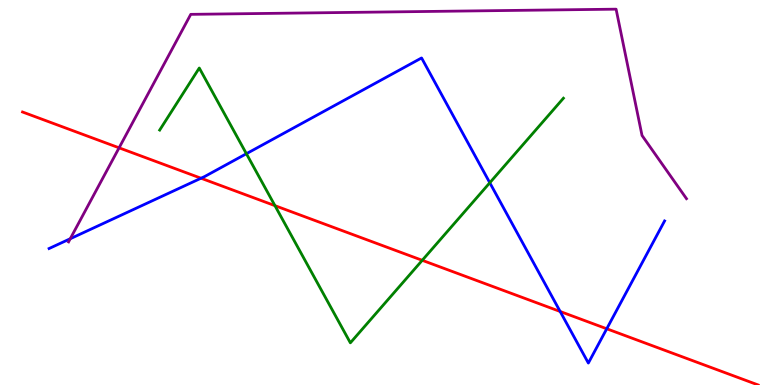[{'lines': ['blue', 'red'], 'intersections': [{'x': 2.59, 'y': 5.37}, {'x': 7.23, 'y': 1.91}, {'x': 7.83, 'y': 1.46}]}, {'lines': ['green', 'red'], 'intersections': [{'x': 3.55, 'y': 4.66}, {'x': 5.45, 'y': 3.24}]}, {'lines': ['purple', 'red'], 'intersections': [{'x': 1.54, 'y': 6.16}]}, {'lines': ['blue', 'green'], 'intersections': [{'x': 3.18, 'y': 6.01}, {'x': 6.32, 'y': 5.25}]}, {'lines': ['blue', 'purple'], 'intersections': [{'x': 0.907, 'y': 3.8}]}, {'lines': ['green', 'purple'], 'intersections': []}]